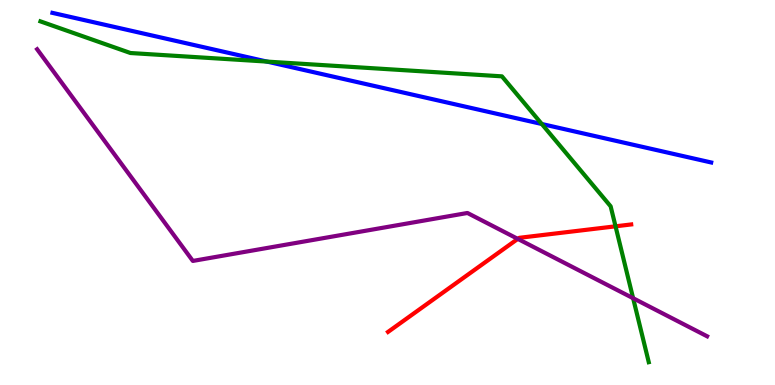[{'lines': ['blue', 'red'], 'intersections': []}, {'lines': ['green', 'red'], 'intersections': [{'x': 7.94, 'y': 4.12}]}, {'lines': ['purple', 'red'], 'intersections': [{'x': 6.68, 'y': 3.8}]}, {'lines': ['blue', 'green'], 'intersections': [{'x': 3.45, 'y': 8.4}, {'x': 6.99, 'y': 6.78}]}, {'lines': ['blue', 'purple'], 'intersections': []}, {'lines': ['green', 'purple'], 'intersections': [{'x': 8.17, 'y': 2.25}]}]